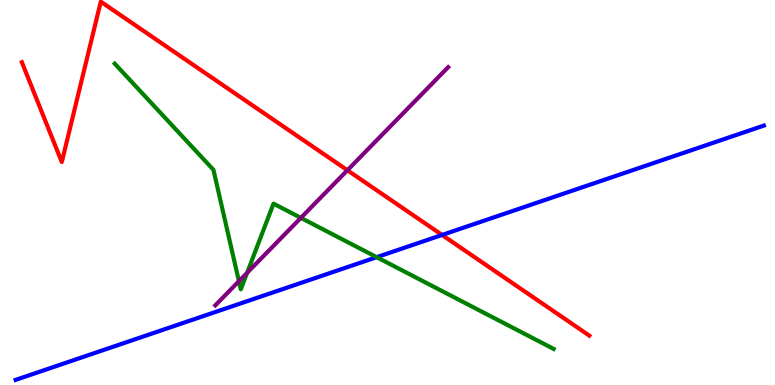[{'lines': ['blue', 'red'], 'intersections': [{'x': 5.7, 'y': 3.9}]}, {'lines': ['green', 'red'], 'intersections': []}, {'lines': ['purple', 'red'], 'intersections': [{'x': 4.48, 'y': 5.58}]}, {'lines': ['blue', 'green'], 'intersections': [{'x': 4.86, 'y': 3.32}]}, {'lines': ['blue', 'purple'], 'intersections': []}, {'lines': ['green', 'purple'], 'intersections': [{'x': 3.08, 'y': 2.7}, {'x': 3.19, 'y': 2.91}, {'x': 3.88, 'y': 4.34}]}]